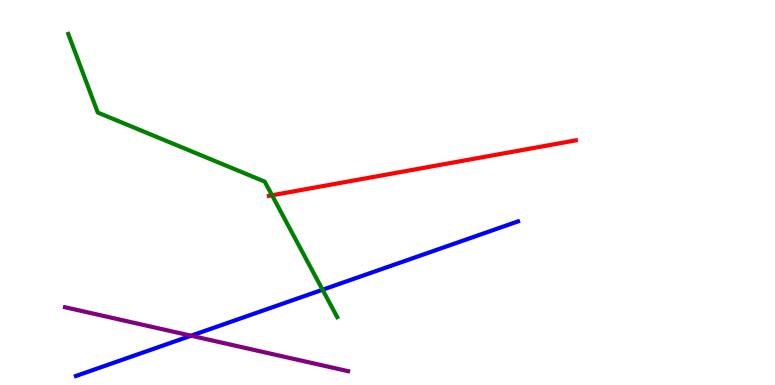[{'lines': ['blue', 'red'], 'intersections': []}, {'lines': ['green', 'red'], 'intersections': [{'x': 3.51, 'y': 4.93}]}, {'lines': ['purple', 'red'], 'intersections': []}, {'lines': ['blue', 'green'], 'intersections': [{'x': 4.16, 'y': 2.47}]}, {'lines': ['blue', 'purple'], 'intersections': [{'x': 2.47, 'y': 1.28}]}, {'lines': ['green', 'purple'], 'intersections': []}]